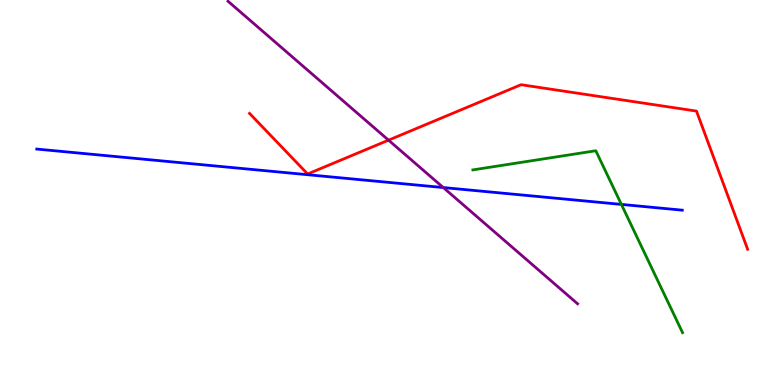[{'lines': ['blue', 'red'], 'intersections': []}, {'lines': ['green', 'red'], 'intersections': []}, {'lines': ['purple', 'red'], 'intersections': [{'x': 5.01, 'y': 6.36}]}, {'lines': ['blue', 'green'], 'intersections': [{'x': 8.02, 'y': 4.69}]}, {'lines': ['blue', 'purple'], 'intersections': [{'x': 5.72, 'y': 5.13}]}, {'lines': ['green', 'purple'], 'intersections': []}]